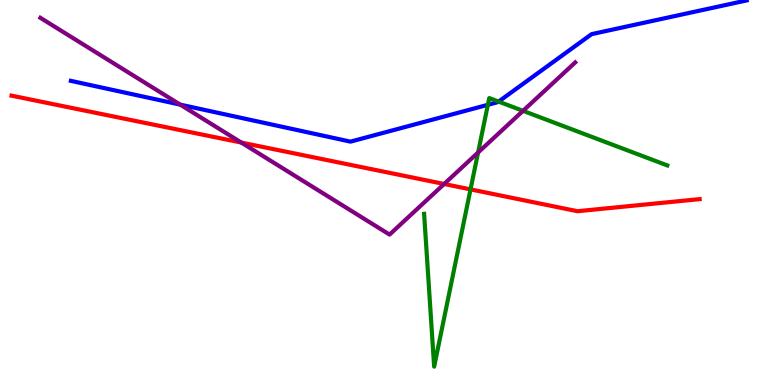[{'lines': ['blue', 'red'], 'intersections': []}, {'lines': ['green', 'red'], 'intersections': [{'x': 6.07, 'y': 5.08}]}, {'lines': ['purple', 'red'], 'intersections': [{'x': 3.11, 'y': 6.3}, {'x': 5.73, 'y': 5.22}]}, {'lines': ['blue', 'green'], 'intersections': [{'x': 6.3, 'y': 7.28}, {'x': 6.43, 'y': 7.36}]}, {'lines': ['blue', 'purple'], 'intersections': [{'x': 2.33, 'y': 7.28}]}, {'lines': ['green', 'purple'], 'intersections': [{'x': 6.17, 'y': 6.04}, {'x': 6.75, 'y': 7.12}]}]